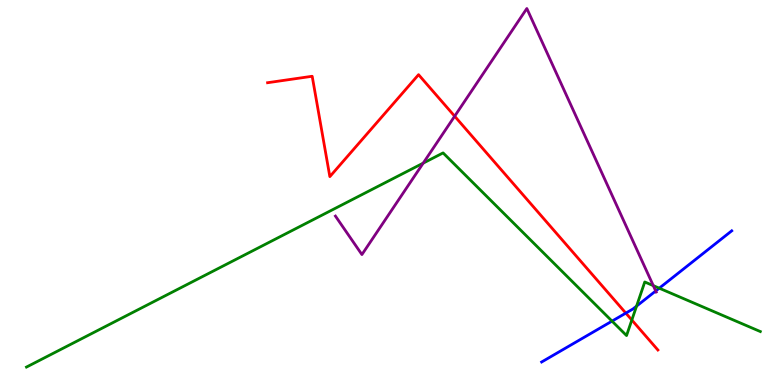[{'lines': ['blue', 'red'], 'intersections': [{'x': 8.08, 'y': 1.87}]}, {'lines': ['green', 'red'], 'intersections': [{'x': 8.15, 'y': 1.69}]}, {'lines': ['purple', 'red'], 'intersections': [{'x': 5.87, 'y': 6.98}]}, {'lines': ['blue', 'green'], 'intersections': [{'x': 7.9, 'y': 1.66}, {'x': 8.21, 'y': 2.05}, {'x': 8.51, 'y': 2.51}]}, {'lines': ['blue', 'purple'], 'intersections': [{'x': 8.46, 'y': 2.44}]}, {'lines': ['green', 'purple'], 'intersections': [{'x': 5.46, 'y': 5.76}, {'x': 8.43, 'y': 2.58}]}]